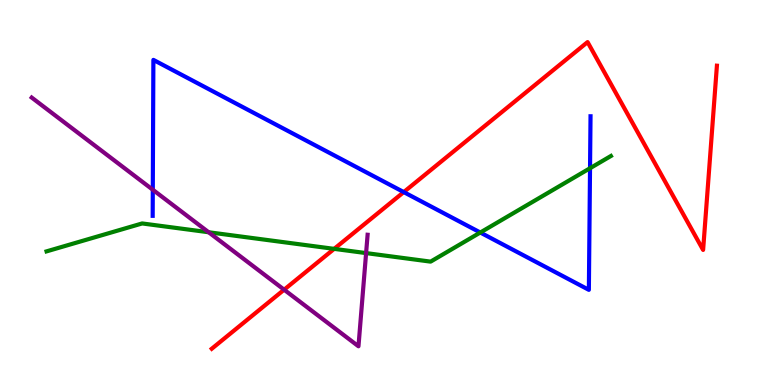[{'lines': ['blue', 'red'], 'intersections': [{'x': 5.21, 'y': 5.01}]}, {'lines': ['green', 'red'], 'intersections': [{'x': 4.31, 'y': 3.54}]}, {'lines': ['purple', 'red'], 'intersections': [{'x': 3.67, 'y': 2.48}]}, {'lines': ['blue', 'green'], 'intersections': [{'x': 6.2, 'y': 3.96}, {'x': 7.61, 'y': 5.63}]}, {'lines': ['blue', 'purple'], 'intersections': [{'x': 1.97, 'y': 5.07}]}, {'lines': ['green', 'purple'], 'intersections': [{'x': 2.69, 'y': 3.97}, {'x': 4.72, 'y': 3.43}]}]